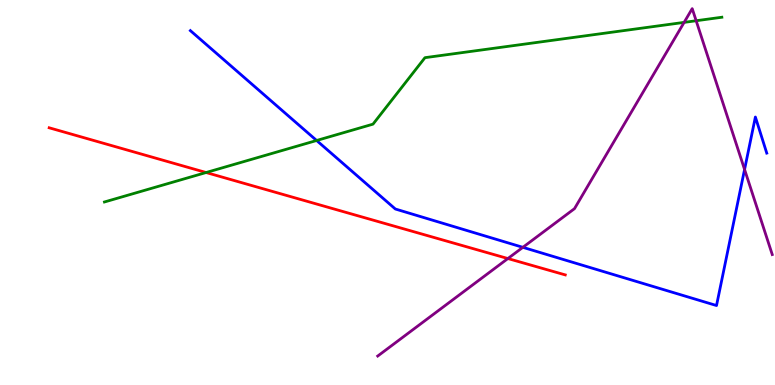[{'lines': ['blue', 'red'], 'intersections': []}, {'lines': ['green', 'red'], 'intersections': [{'x': 2.66, 'y': 5.52}]}, {'lines': ['purple', 'red'], 'intersections': [{'x': 6.55, 'y': 3.28}]}, {'lines': ['blue', 'green'], 'intersections': [{'x': 4.09, 'y': 6.35}]}, {'lines': ['blue', 'purple'], 'intersections': [{'x': 6.75, 'y': 3.58}, {'x': 9.61, 'y': 5.6}]}, {'lines': ['green', 'purple'], 'intersections': [{'x': 8.83, 'y': 9.42}, {'x': 8.98, 'y': 9.46}]}]